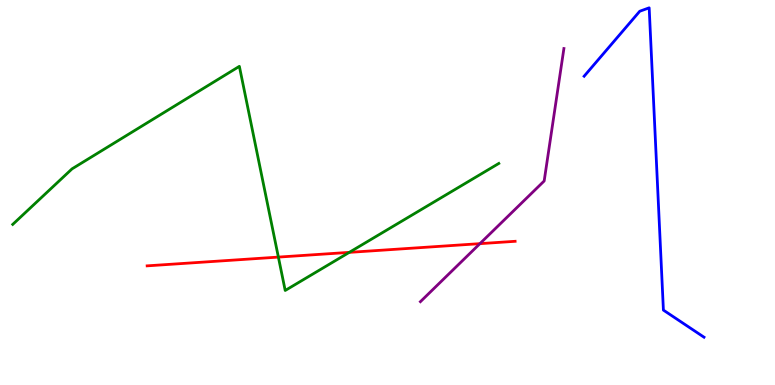[{'lines': ['blue', 'red'], 'intersections': []}, {'lines': ['green', 'red'], 'intersections': [{'x': 3.59, 'y': 3.32}, {'x': 4.51, 'y': 3.44}]}, {'lines': ['purple', 'red'], 'intersections': [{'x': 6.19, 'y': 3.67}]}, {'lines': ['blue', 'green'], 'intersections': []}, {'lines': ['blue', 'purple'], 'intersections': []}, {'lines': ['green', 'purple'], 'intersections': []}]